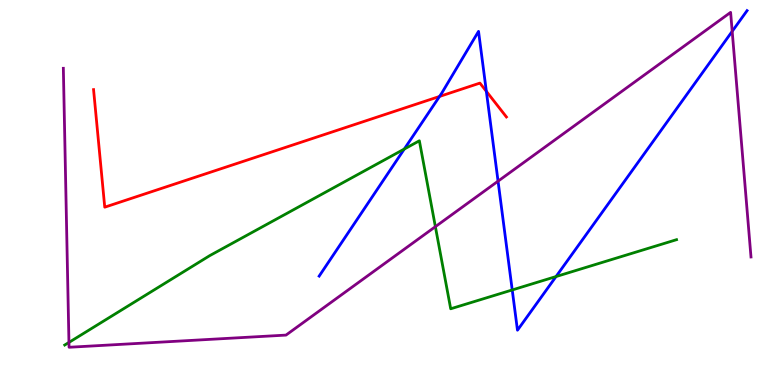[{'lines': ['blue', 'red'], 'intersections': [{'x': 5.67, 'y': 7.49}, {'x': 6.28, 'y': 7.63}]}, {'lines': ['green', 'red'], 'intersections': []}, {'lines': ['purple', 'red'], 'intersections': []}, {'lines': ['blue', 'green'], 'intersections': [{'x': 5.22, 'y': 6.13}, {'x': 6.61, 'y': 2.47}, {'x': 7.17, 'y': 2.82}]}, {'lines': ['blue', 'purple'], 'intersections': [{'x': 6.43, 'y': 5.29}, {'x': 9.45, 'y': 9.19}]}, {'lines': ['green', 'purple'], 'intersections': [{'x': 0.89, 'y': 1.11}, {'x': 5.62, 'y': 4.11}]}]